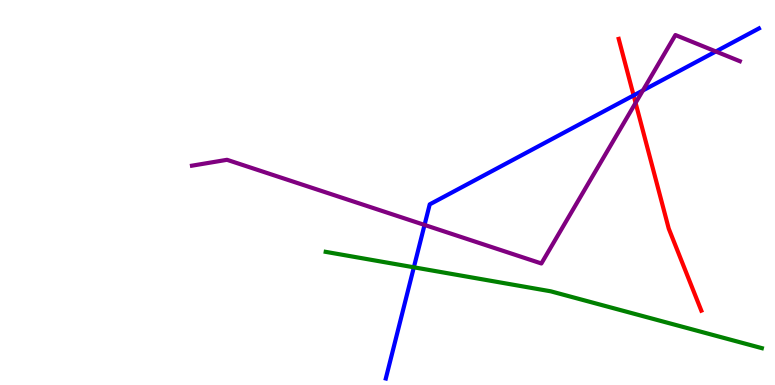[{'lines': ['blue', 'red'], 'intersections': [{'x': 8.18, 'y': 7.52}]}, {'lines': ['green', 'red'], 'intersections': []}, {'lines': ['purple', 'red'], 'intersections': [{'x': 8.2, 'y': 7.33}]}, {'lines': ['blue', 'green'], 'intersections': [{'x': 5.34, 'y': 3.06}]}, {'lines': ['blue', 'purple'], 'intersections': [{'x': 5.48, 'y': 4.16}, {'x': 8.3, 'y': 7.65}, {'x': 9.24, 'y': 8.66}]}, {'lines': ['green', 'purple'], 'intersections': []}]